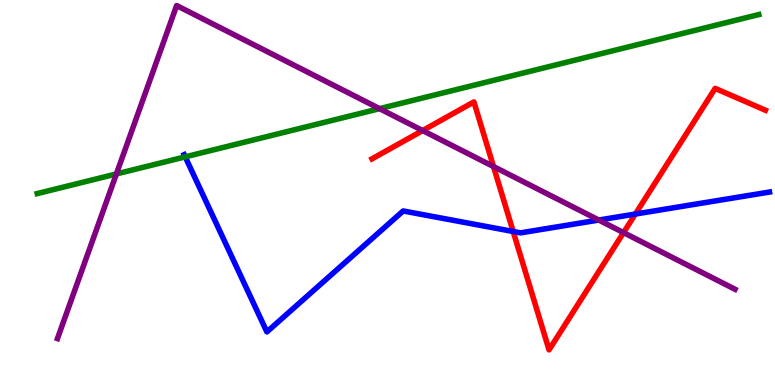[{'lines': ['blue', 'red'], 'intersections': [{'x': 6.62, 'y': 3.99}, {'x': 8.2, 'y': 4.44}]}, {'lines': ['green', 'red'], 'intersections': []}, {'lines': ['purple', 'red'], 'intersections': [{'x': 5.45, 'y': 6.61}, {'x': 6.37, 'y': 5.67}, {'x': 8.05, 'y': 3.96}]}, {'lines': ['blue', 'green'], 'intersections': [{'x': 2.39, 'y': 5.93}]}, {'lines': ['blue', 'purple'], 'intersections': [{'x': 7.73, 'y': 4.28}]}, {'lines': ['green', 'purple'], 'intersections': [{'x': 1.5, 'y': 5.48}, {'x': 4.9, 'y': 7.18}]}]